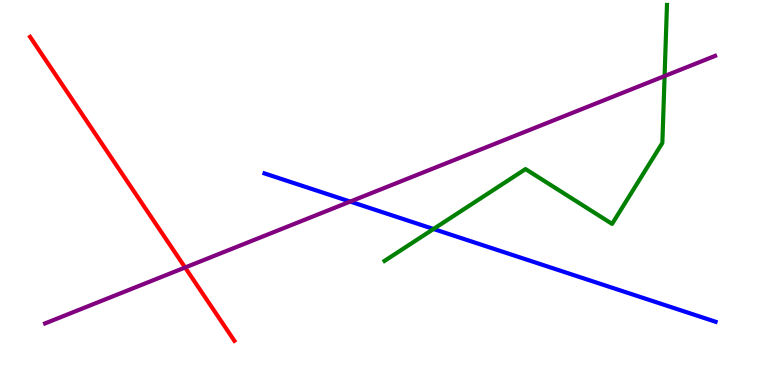[{'lines': ['blue', 'red'], 'intersections': []}, {'lines': ['green', 'red'], 'intersections': []}, {'lines': ['purple', 'red'], 'intersections': [{'x': 2.39, 'y': 3.05}]}, {'lines': ['blue', 'green'], 'intersections': [{'x': 5.59, 'y': 4.05}]}, {'lines': ['blue', 'purple'], 'intersections': [{'x': 4.52, 'y': 4.76}]}, {'lines': ['green', 'purple'], 'intersections': [{'x': 8.58, 'y': 8.02}]}]